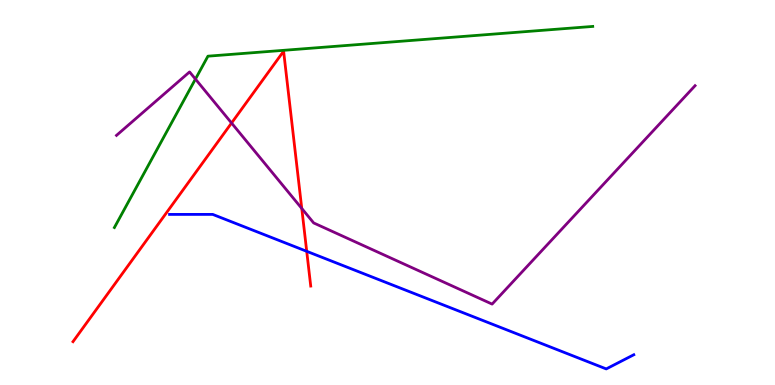[{'lines': ['blue', 'red'], 'intersections': [{'x': 3.96, 'y': 3.47}]}, {'lines': ['green', 'red'], 'intersections': []}, {'lines': ['purple', 'red'], 'intersections': [{'x': 2.99, 'y': 6.8}, {'x': 3.89, 'y': 4.59}]}, {'lines': ['blue', 'green'], 'intersections': []}, {'lines': ['blue', 'purple'], 'intersections': []}, {'lines': ['green', 'purple'], 'intersections': [{'x': 2.52, 'y': 7.95}]}]